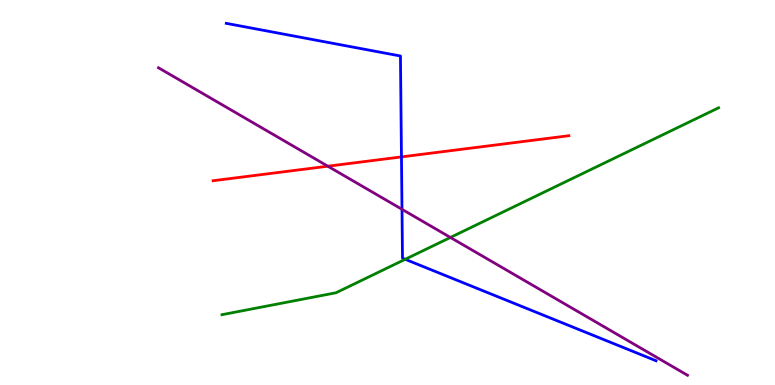[{'lines': ['blue', 'red'], 'intersections': [{'x': 5.18, 'y': 5.92}]}, {'lines': ['green', 'red'], 'intersections': []}, {'lines': ['purple', 'red'], 'intersections': [{'x': 4.23, 'y': 5.68}]}, {'lines': ['blue', 'green'], 'intersections': [{'x': 5.23, 'y': 3.26}]}, {'lines': ['blue', 'purple'], 'intersections': [{'x': 5.19, 'y': 4.56}]}, {'lines': ['green', 'purple'], 'intersections': [{'x': 5.81, 'y': 3.83}]}]